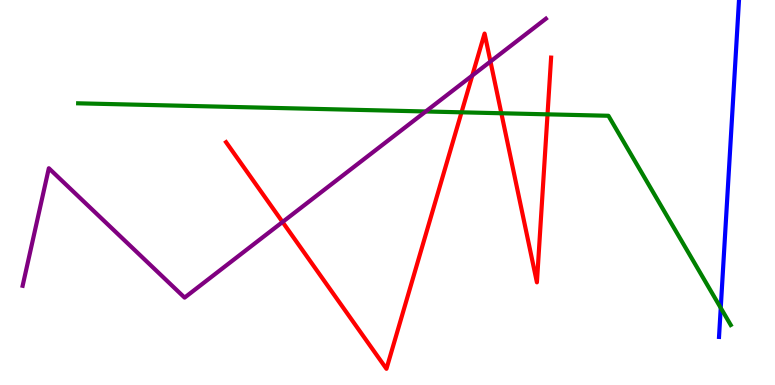[{'lines': ['blue', 'red'], 'intersections': []}, {'lines': ['green', 'red'], 'intersections': [{'x': 5.96, 'y': 7.08}, {'x': 6.47, 'y': 7.06}, {'x': 7.06, 'y': 7.03}]}, {'lines': ['purple', 'red'], 'intersections': [{'x': 3.65, 'y': 4.23}, {'x': 6.09, 'y': 8.04}, {'x': 6.33, 'y': 8.4}]}, {'lines': ['blue', 'green'], 'intersections': [{'x': 9.3, 'y': 2.0}]}, {'lines': ['blue', 'purple'], 'intersections': []}, {'lines': ['green', 'purple'], 'intersections': [{'x': 5.49, 'y': 7.1}]}]